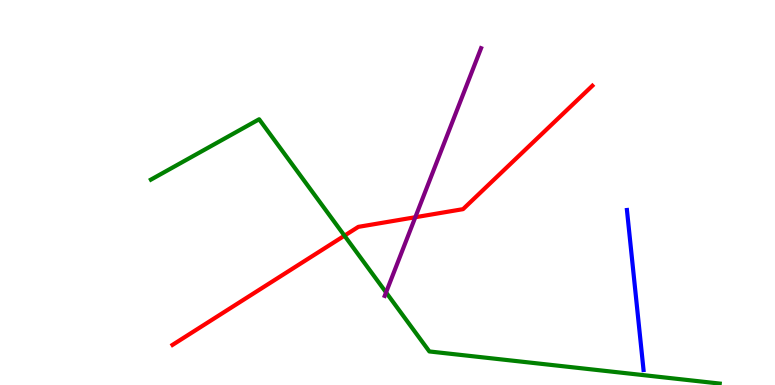[{'lines': ['blue', 'red'], 'intersections': []}, {'lines': ['green', 'red'], 'intersections': [{'x': 4.44, 'y': 3.88}]}, {'lines': ['purple', 'red'], 'intersections': [{'x': 5.36, 'y': 4.36}]}, {'lines': ['blue', 'green'], 'intersections': []}, {'lines': ['blue', 'purple'], 'intersections': []}, {'lines': ['green', 'purple'], 'intersections': [{'x': 4.98, 'y': 2.41}]}]